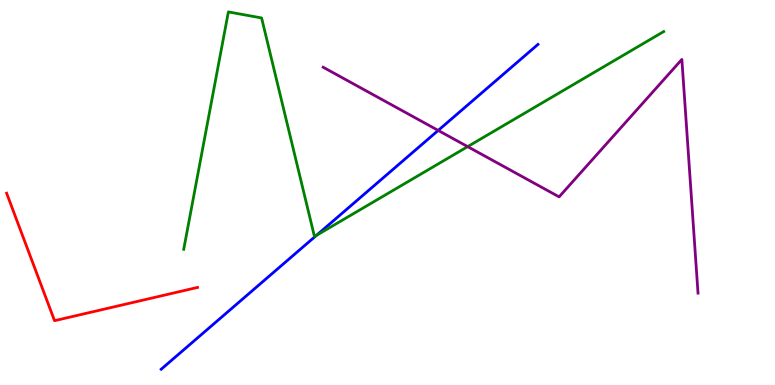[{'lines': ['blue', 'red'], 'intersections': []}, {'lines': ['green', 'red'], 'intersections': []}, {'lines': ['purple', 'red'], 'intersections': []}, {'lines': ['blue', 'green'], 'intersections': [{'x': 4.08, 'y': 3.89}]}, {'lines': ['blue', 'purple'], 'intersections': [{'x': 5.65, 'y': 6.61}]}, {'lines': ['green', 'purple'], 'intersections': [{'x': 6.03, 'y': 6.19}]}]